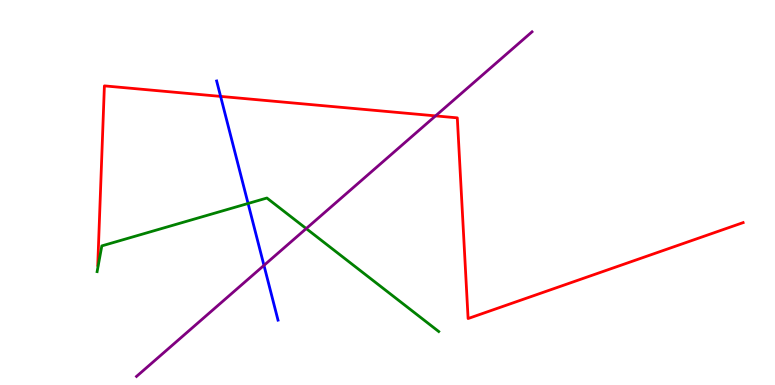[{'lines': ['blue', 'red'], 'intersections': [{'x': 2.85, 'y': 7.5}]}, {'lines': ['green', 'red'], 'intersections': []}, {'lines': ['purple', 'red'], 'intersections': [{'x': 5.62, 'y': 6.99}]}, {'lines': ['blue', 'green'], 'intersections': [{'x': 3.2, 'y': 4.71}]}, {'lines': ['blue', 'purple'], 'intersections': [{'x': 3.41, 'y': 3.11}]}, {'lines': ['green', 'purple'], 'intersections': [{'x': 3.95, 'y': 4.06}]}]